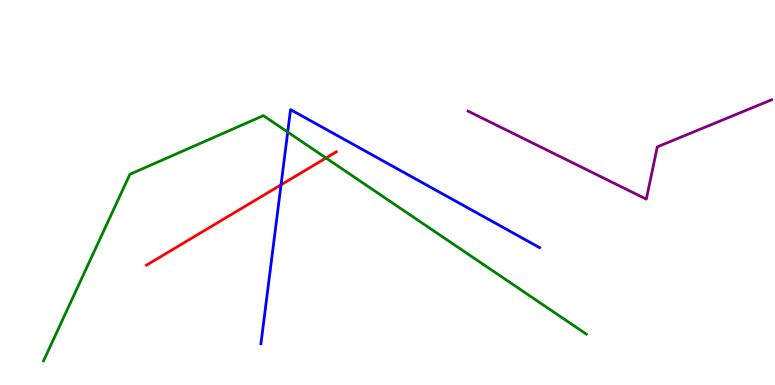[{'lines': ['blue', 'red'], 'intersections': [{'x': 3.63, 'y': 5.2}]}, {'lines': ['green', 'red'], 'intersections': [{'x': 4.21, 'y': 5.9}]}, {'lines': ['purple', 'red'], 'intersections': []}, {'lines': ['blue', 'green'], 'intersections': [{'x': 3.71, 'y': 6.57}]}, {'lines': ['blue', 'purple'], 'intersections': []}, {'lines': ['green', 'purple'], 'intersections': []}]